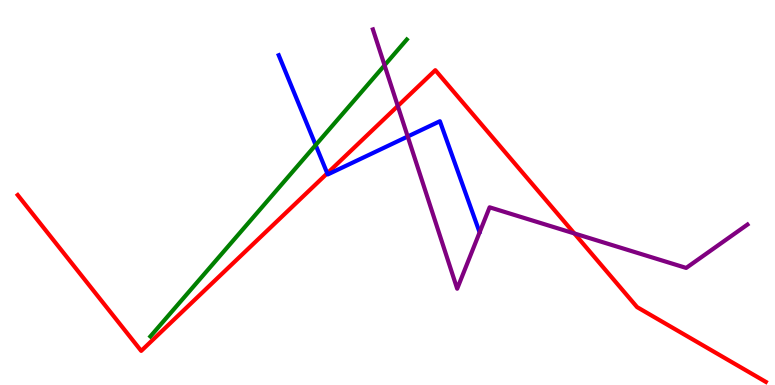[{'lines': ['blue', 'red'], 'intersections': [{'x': 4.22, 'y': 5.5}]}, {'lines': ['green', 'red'], 'intersections': []}, {'lines': ['purple', 'red'], 'intersections': [{'x': 5.13, 'y': 7.25}, {'x': 7.41, 'y': 3.94}]}, {'lines': ['blue', 'green'], 'intersections': [{'x': 4.07, 'y': 6.23}]}, {'lines': ['blue', 'purple'], 'intersections': [{'x': 5.26, 'y': 6.45}]}, {'lines': ['green', 'purple'], 'intersections': [{'x': 4.96, 'y': 8.3}]}]